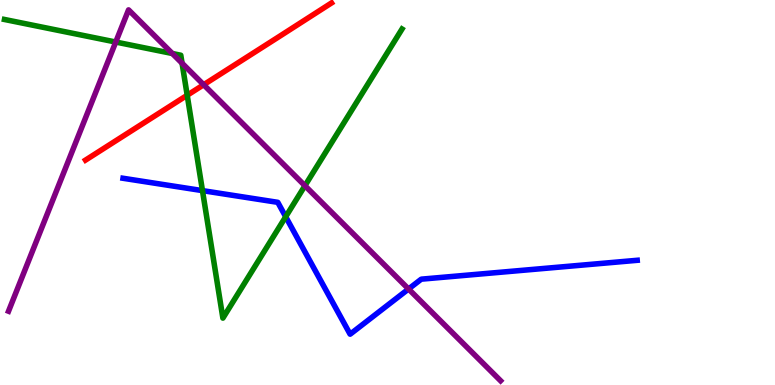[{'lines': ['blue', 'red'], 'intersections': []}, {'lines': ['green', 'red'], 'intersections': [{'x': 2.42, 'y': 7.53}]}, {'lines': ['purple', 'red'], 'intersections': [{'x': 2.63, 'y': 7.8}]}, {'lines': ['blue', 'green'], 'intersections': [{'x': 2.61, 'y': 5.05}, {'x': 3.69, 'y': 4.37}]}, {'lines': ['blue', 'purple'], 'intersections': [{'x': 5.27, 'y': 2.49}]}, {'lines': ['green', 'purple'], 'intersections': [{'x': 1.49, 'y': 8.91}, {'x': 2.22, 'y': 8.61}, {'x': 2.35, 'y': 8.36}, {'x': 3.93, 'y': 5.18}]}]